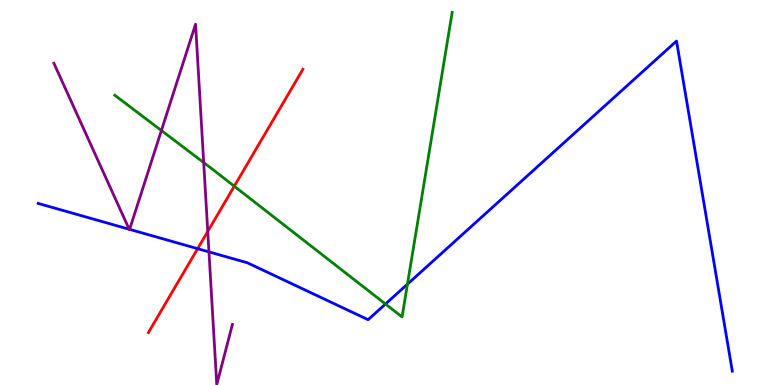[{'lines': ['blue', 'red'], 'intersections': [{'x': 2.55, 'y': 3.54}]}, {'lines': ['green', 'red'], 'intersections': [{'x': 3.02, 'y': 5.16}]}, {'lines': ['purple', 'red'], 'intersections': [{'x': 2.68, 'y': 3.99}]}, {'lines': ['blue', 'green'], 'intersections': [{'x': 4.97, 'y': 2.1}, {'x': 5.26, 'y': 2.62}]}, {'lines': ['blue', 'purple'], 'intersections': [{'x': 1.67, 'y': 4.05}, {'x': 1.67, 'y': 4.04}, {'x': 2.7, 'y': 3.46}]}, {'lines': ['green', 'purple'], 'intersections': [{'x': 2.08, 'y': 6.61}, {'x': 2.63, 'y': 5.78}]}]